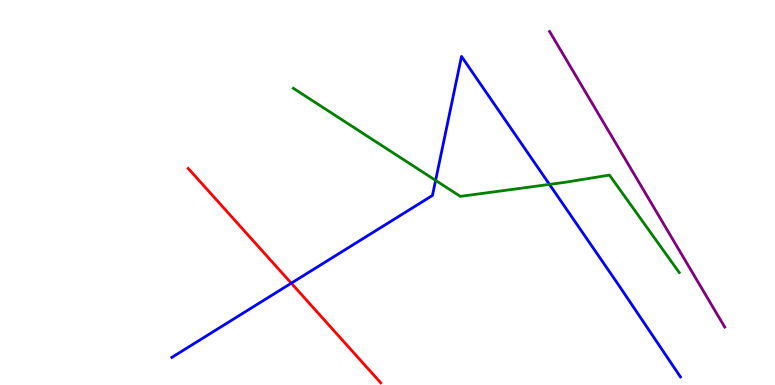[{'lines': ['blue', 'red'], 'intersections': [{'x': 3.76, 'y': 2.64}]}, {'lines': ['green', 'red'], 'intersections': []}, {'lines': ['purple', 'red'], 'intersections': []}, {'lines': ['blue', 'green'], 'intersections': [{'x': 5.62, 'y': 5.31}, {'x': 7.09, 'y': 5.21}]}, {'lines': ['blue', 'purple'], 'intersections': []}, {'lines': ['green', 'purple'], 'intersections': []}]